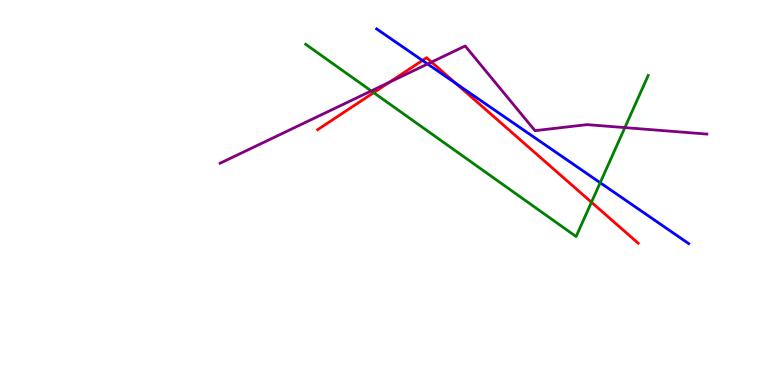[{'lines': ['blue', 'red'], 'intersections': [{'x': 5.45, 'y': 8.43}, {'x': 5.88, 'y': 7.83}]}, {'lines': ['green', 'red'], 'intersections': [{'x': 4.82, 'y': 7.59}, {'x': 7.63, 'y': 4.75}]}, {'lines': ['purple', 'red'], 'intersections': [{'x': 5.03, 'y': 7.87}, {'x': 5.57, 'y': 8.39}]}, {'lines': ['blue', 'green'], 'intersections': [{'x': 7.74, 'y': 5.25}]}, {'lines': ['blue', 'purple'], 'intersections': [{'x': 5.52, 'y': 8.34}]}, {'lines': ['green', 'purple'], 'intersections': [{'x': 4.79, 'y': 7.64}, {'x': 8.06, 'y': 6.69}]}]